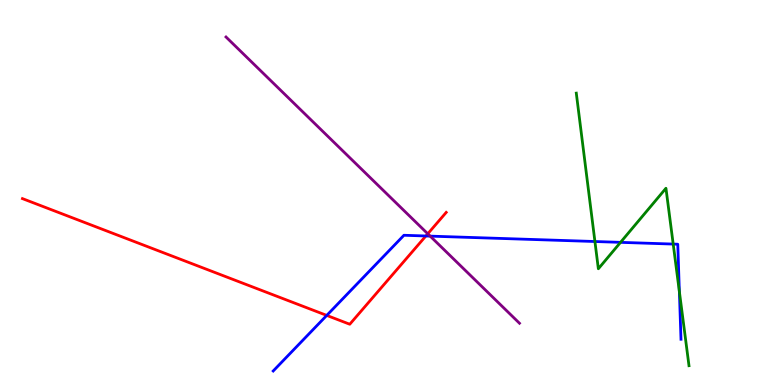[{'lines': ['blue', 'red'], 'intersections': [{'x': 4.22, 'y': 1.81}, {'x': 5.5, 'y': 3.87}]}, {'lines': ['green', 'red'], 'intersections': []}, {'lines': ['purple', 'red'], 'intersections': [{'x': 5.52, 'y': 3.93}]}, {'lines': ['blue', 'green'], 'intersections': [{'x': 7.68, 'y': 3.73}, {'x': 8.01, 'y': 3.71}, {'x': 8.69, 'y': 3.66}, {'x': 8.77, 'y': 2.43}]}, {'lines': ['blue', 'purple'], 'intersections': [{'x': 5.55, 'y': 3.87}]}, {'lines': ['green', 'purple'], 'intersections': []}]